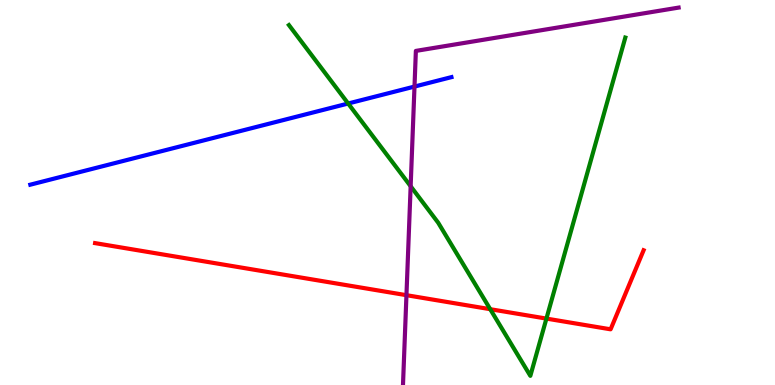[{'lines': ['blue', 'red'], 'intersections': []}, {'lines': ['green', 'red'], 'intersections': [{'x': 6.33, 'y': 1.97}, {'x': 7.05, 'y': 1.73}]}, {'lines': ['purple', 'red'], 'intersections': [{'x': 5.24, 'y': 2.33}]}, {'lines': ['blue', 'green'], 'intersections': [{'x': 4.49, 'y': 7.31}]}, {'lines': ['blue', 'purple'], 'intersections': [{'x': 5.35, 'y': 7.75}]}, {'lines': ['green', 'purple'], 'intersections': [{'x': 5.3, 'y': 5.16}]}]